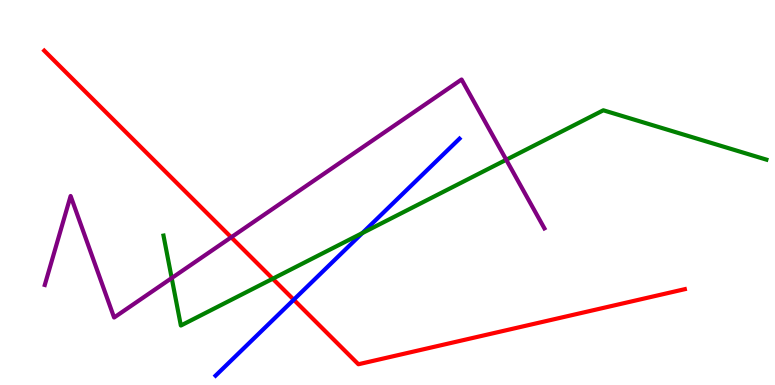[{'lines': ['blue', 'red'], 'intersections': [{'x': 3.79, 'y': 2.22}]}, {'lines': ['green', 'red'], 'intersections': [{'x': 3.52, 'y': 2.76}]}, {'lines': ['purple', 'red'], 'intersections': [{'x': 2.98, 'y': 3.84}]}, {'lines': ['blue', 'green'], 'intersections': [{'x': 4.68, 'y': 3.95}]}, {'lines': ['blue', 'purple'], 'intersections': []}, {'lines': ['green', 'purple'], 'intersections': [{'x': 2.22, 'y': 2.78}, {'x': 6.53, 'y': 5.85}]}]